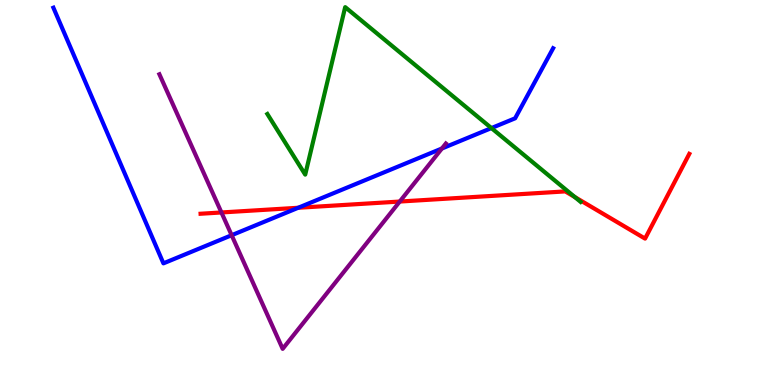[{'lines': ['blue', 'red'], 'intersections': [{'x': 3.85, 'y': 4.6}]}, {'lines': ['green', 'red'], 'intersections': [{'x': 7.42, 'y': 4.88}]}, {'lines': ['purple', 'red'], 'intersections': [{'x': 2.86, 'y': 4.48}, {'x': 5.16, 'y': 4.77}]}, {'lines': ['blue', 'green'], 'intersections': [{'x': 6.34, 'y': 6.67}]}, {'lines': ['blue', 'purple'], 'intersections': [{'x': 2.99, 'y': 3.89}, {'x': 5.7, 'y': 6.14}]}, {'lines': ['green', 'purple'], 'intersections': []}]